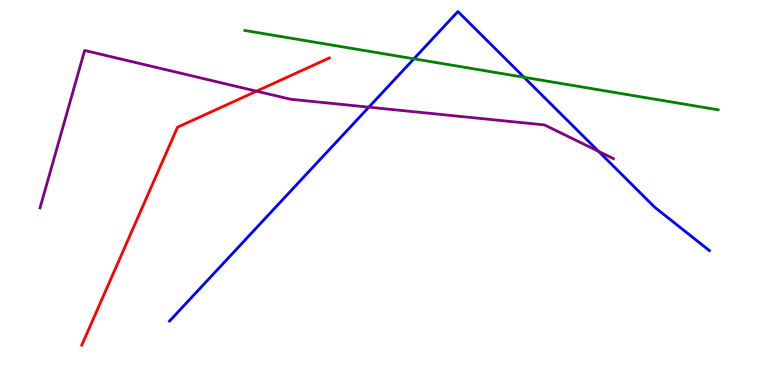[{'lines': ['blue', 'red'], 'intersections': []}, {'lines': ['green', 'red'], 'intersections': []}, {'lines': ['purple', 'red'], 'intersections': [{'x': 3.31, 'y': 7.63}]}, {'lines': ['blue', 'green'], 'intersections': [{'x': 5.34, 'y': 8.47}, {'x': 6.76, 'y': 7.99}]}, {'lines': ['blue', 'purple'], 'intersections': [{'x': 4.76, 'y': 7.22}, {'x': 7.72, 'y': 6.07}]}, {'lines': ['green', 'purple'], 'intersections': []}]